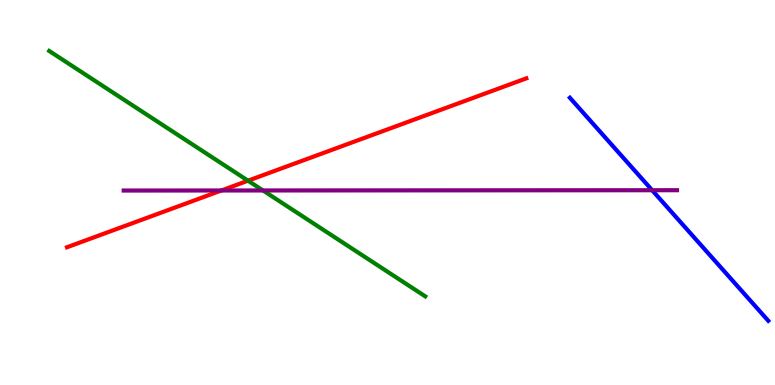[{'lines': ['blue', 'red'], 'intersections': []}, {'lines': ['green', 'red'], 'intersections': [{'x': 3.2, 'y': 5.31}]}, {'lines': ['purple', 'red'], 'intersections': [{'x': 2.86, 'y': 5.05}]}, {'lines': ['blue', 'green'], 'intersections': []}, {'lines': ['blue', 'purple'], 'intersections': [{'x': 8.41, 'y': 5.06}]}, {'lines': ['green', 'purple'], 'intersections': [{'x': 3.39, 'y': 5.05}]}]